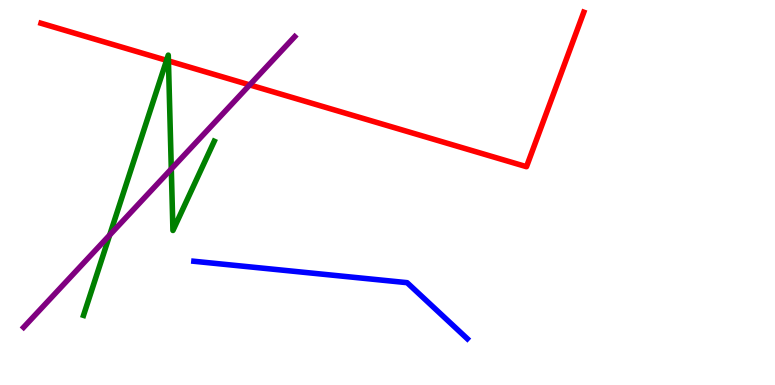[{'lines': ['blue', 'red'], 'intersections': []}, {'lines': ['green', 'red'], 'intersections': [{'x': 2.15, 'y': 8.43}, {'x': 2.17, 'y': 8.42}]}, {'lines': ['purple', 'red'], 'intersections': [{'x': 3.22, 'y': 7.79}]}, {'lines': ['blue', 'green'], 'intersections': []}, {'lines': ['blue', 'purple'], 'intersections': []}, {'lines': ['green', 'purple'], 'intersections': [{'x': 1.42, 'y': 3.89}, {'x': 2.21, 'y': 5.61}]}]